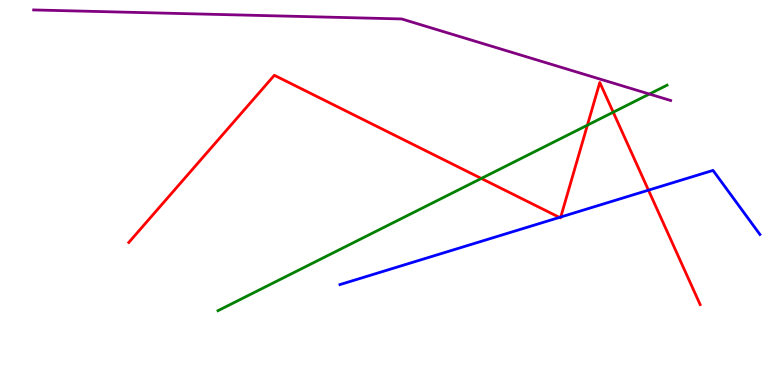[{'lines': ['blue', 'red'], 'intersections': [{'x': 7.22, 'y': 4.35}, {'x': 7.24, 'y': 4.36}, {'x': 8.37, 'y': 5.06}]}, {'lines': ['green', 'red'], 'intersections': [{'x': 6.21, 'y': 5.37}, {'x': 7.58, 'y': 6.75}, {'x': 7.91, 'y': 7.09}]}, {'lines': ['purple', 'red'], 'intersections': []}, {'lines': ['blue', 'green'], 'intersections': []}, {'lines': ['blue', 'purple'], 'intersections': []}, {'lines': ['green', 'purple'], 'intersections': [{'x': 8.38, 'y': 7.56}]}]